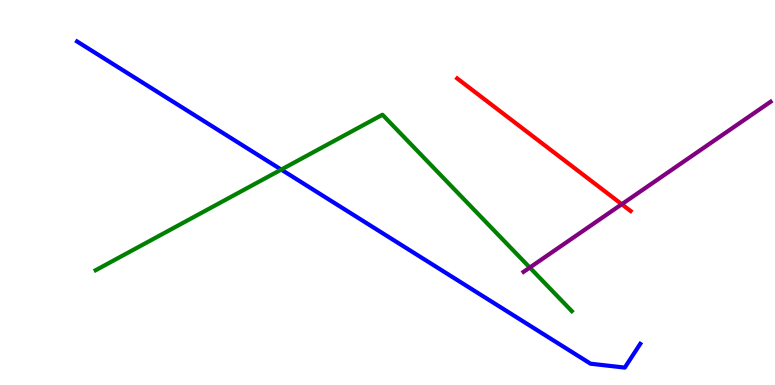[{'lines': ['blue', 'red'], 'intersections': []}, {'lines': ['green', 'red'], 'intersections': []}, {'lines': ['purple', 'red'], 'intersections': [{'x': 8.02, 'y': 4.7}]}, {'lines': ['blue', 'green'], 'intersections': [{'x': 3.63, 'y': 5.59}]}, {'lines': ['blue', 'purple'], 'intersections': []}, {'lines': ['green', 'purple'], 'intersections': [{'x': 6.84, 'y': 3.05}]}]